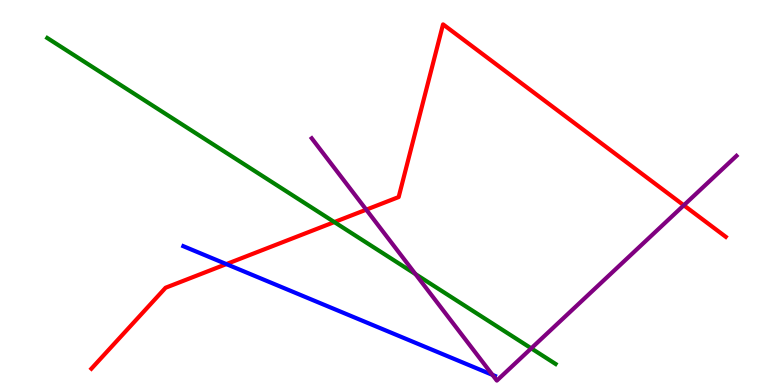[{'lines': ['blue', 'red'], 'intersections': [{'x': 2.92, 'y': 3.14}]}, {'lines': ['green', 'red'], 'intersections': [{'x': 4.31, 'y': 4.23}]}, {'lines': ['purple', 'red'], 'intersections': [{'x': 4.73, 'y': 4.55}, {'x': 8.82, 'y': 4.67}]}, {'lines': ['blue', 'green'], 'intersections': []}, {'lines': ['blue', 'purple'], 'intersections': [{'x': 6.35, 'y': 0.263}]}, {'lines': ['green', 'purple'], 'intersections': [{'x': 5.36, 'y': 2.88}, {'x': 6.85, 'y': 0.952}]}]